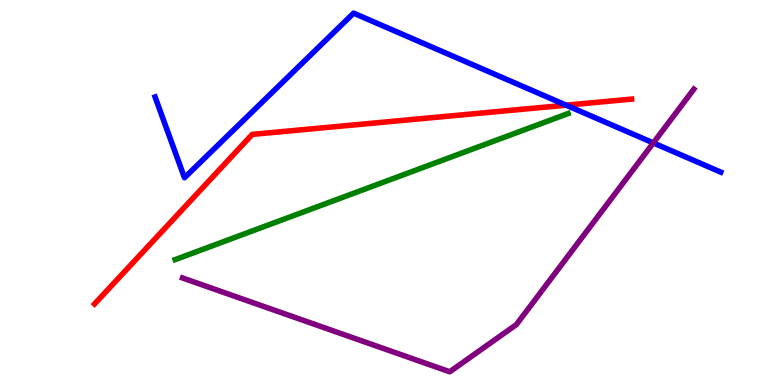[{'lines': ['blue', 'red'], 'intersections': [{'x': 7.31, 'y': 7.27}]}, {'lines': ['green', 'red'], 'intersections': []}, {'lines': ['purple', 'red'], 'intersections': []}, {'lines': ['blue', 'green'], 'intersections': []}, {'lines': ['blue', 'purple'], 'intersections': [{'x': 8.43, 'y': 6.29}]}, {'lines': ['green', 'purple'], 'intersections': []}]